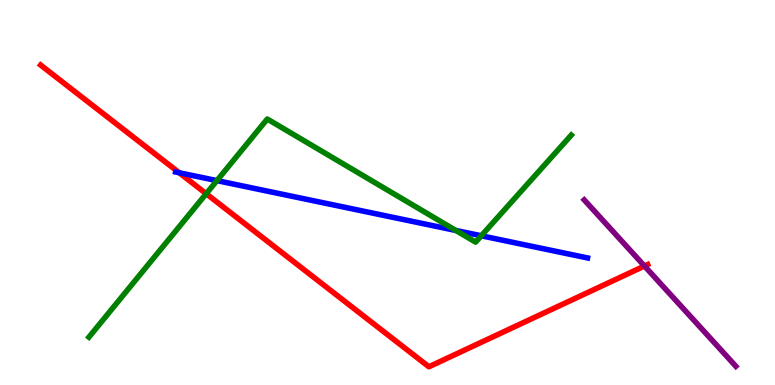[{'lines': ['blue', 'red'], 'intersections': [{'x': 2.31, 'y': 5.51}]}, {'lines': ['green', 'red'], 'intersections': [{'x': 2.66, 'y': 4.97}]}, {'lines': ['purple', 'red'], 'intersections': [{'x': 8.32, 'y': 3.09}]}, {'lines': ['blue', 'green'], 'intersections': [{'x': 2.8, 'y': 5.31}, {'x': 5.88, 'y': 4.01}, {'x': 6.21, 'y': 3.88}]}, {'lines': ['blue', 'purple'], 'intersections': []}, {'lines': ['green', 'purple'], 'intersections': []}]